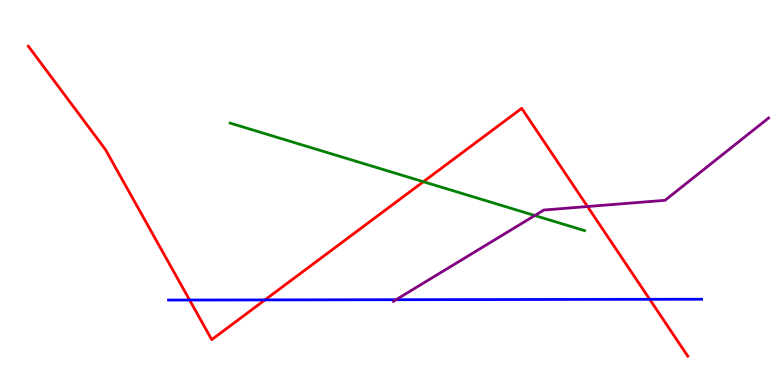[{'lines': ['blue', 'red'], 'intersections': [{'x': 2.45, 'y': 2.21}, {'x': 3.42, 'y': 2.21}, {'x': 8.38, 'y': 2.23}]}, {'lines': ['green', 'red'], 'intersections': [{'x': 5.46, 'y': 5.28}]}, {'lines': ['purple', 'red'], 'intersections': [{'x': 7.58, 'y': 4.64}]}, {'lines': ['blue', 'green'], 'intersections': []}, {'lines': ['blue', 'purple'], 'intersections': [{'x': 5.11, 'y': 2.22}]}, {'lines': ['green', 'purple'], 'intersections': [{'x': 6.9, 'y': 4.4}]}]